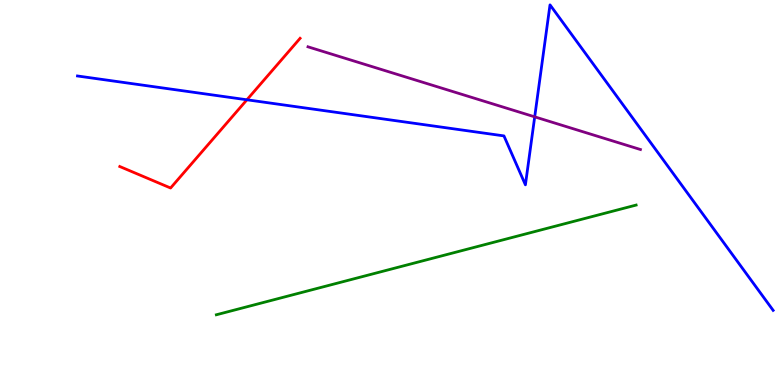[{'lines': ['blue', 'red'], 'intersections': [{'x': 3.19, 'y': 7.41}]}, {'lines': ['green', 'red'], 'intersections': []}, {'lines': ['purple', 'red'], 'intersections': []}, {'lines': ['blue', 'green'], 'intersections': []}, {'lines': ['blue', 'purple'], 'intersections': [{'x': 6.9, 'y': 6.97}]}, {'lines': ['green', 'purple'], 'intersections': []}]